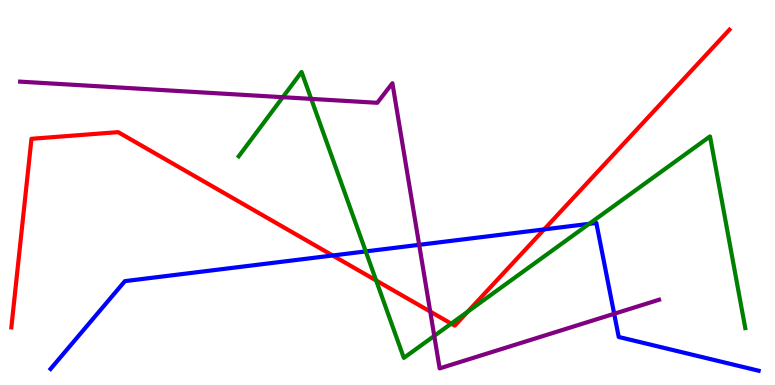[{'lines': ['blue', 'red'], 'intersections': [{'x': 4.29, 'y': 3.36}, {'x': 7.02, 'y': 4.04}]}, {'lines': ['green', 'red'], 'intersections': [{'x': 4.85, 'y': 2.72}, {'x': 5.82, 'y': 1.59}, {'x': 6.04, 'y': 1.91}]}, {'lines': ['purple', 'red'], 'intersections': [{'x': 5.55, 'y': 1.91}]}, {'lines': ['blue', 'green'], 'intersections': [{'x': 4.72, 'y': 3.47}, {'x': 7.6, 'y': 4.19}]}, {'lines': ['blue', 'purple'], 'intersections': [{'x': 5.41, 'y': 3.64}, {'x': 7.92, 'y': 1.85}]}, {'lines': ['green', 'purple'], 'intersections': [{'x': 3.65, 'y': 7.48}, {'x': 4.02, 'y': 7.43}, {'x': 5.6, 'y': 1.28}]}]